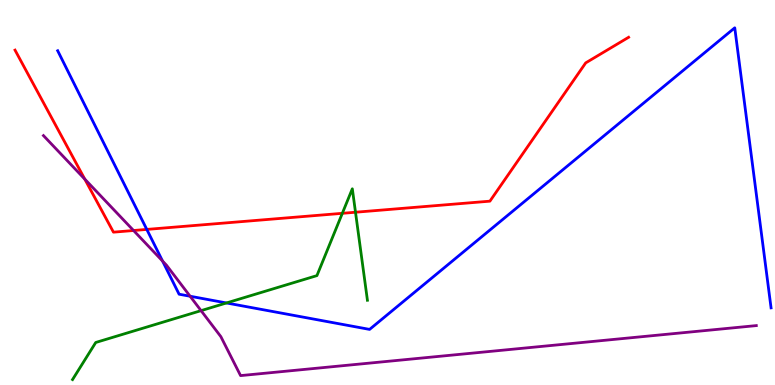[{'lines': ['blue', 'red'], 'intersections': [{'x': 1.89, 'y': 4.04}]}, {'lines': ['green', 'red'], 'intersections': [{'x': 4.42, 'y': 4.46}, {'x': 4.59, 'y': 4.49}]}, {'lines': ['purple', 'red'], 'intersections': [{'x': 1.09, 'y': 5.35}, {'x': 1.72, 'y': 4.01}]}, {'lines': ['blue', 'green'], 'intersections': [{'x': 2.92, 'y': 2.13}]}, {'lines': ['blue', 'purple'], 'intersections': [{'x': 2.1, 'y': 3.22}, {'x': 2.45, 'y': 2.31}]}, {'lines': ['green', 'purple'], 'intersections': [{'x': 2.59, 'y': 1.93}]}]